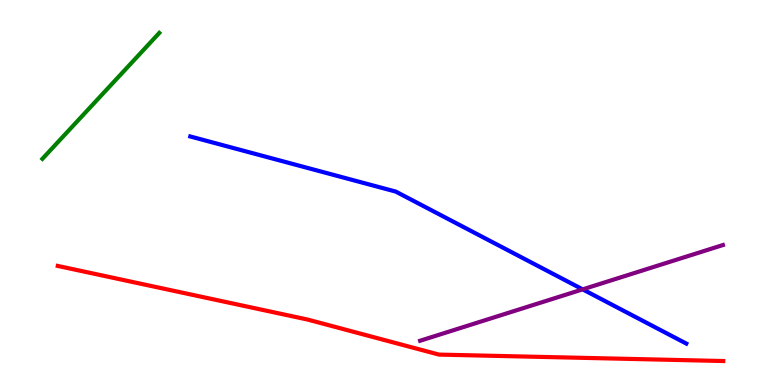[{'lines': ['blue', 'red'], 'intersections': []}, {'lines': ['green', 'red'], 'intersections': []}, {'lines': ['purple', 'red'], 'intersections': []}, {'lines': ['blue', 'green'], 'intersections': []}, {'lines': ['blue', 'purple'], 'intersections': [{'x': 7.52, 'y': 2.48}]}, {'lines': ['green', 'purple'], 'intersections': []}]